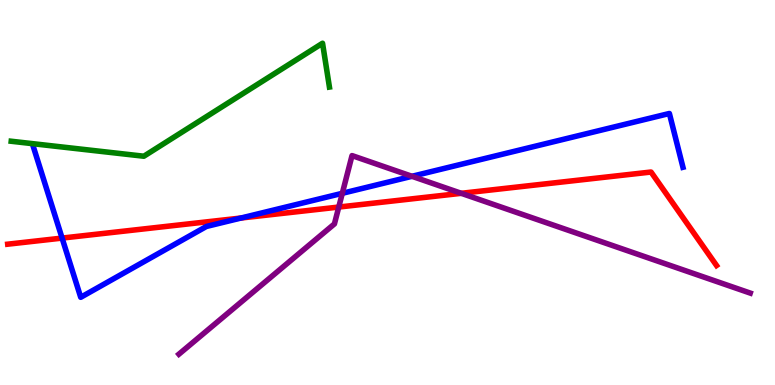[{'lines': ['blue', 'red'], 'intersections': [{'x': 0.801, 'y': 3.82}, {'x': 3.11, 'y': 4.34}]}, {'lines': ['green', 'red'], 'intersections': []}, {'lines': ['purple', 'red'], 'intersections': [{'x': 4.37, 'y': 4.62}, {'x': 5.95, 'y': 4.98}]}, {'lines': ['blue', 'green'], 'intersections': []}, {'lines': ['blue', 'purple'], 'intersections': [{'x': 4.42, 'y': 4.98}, {'x': 5.32, 'y': 5.42}]}, {'lines': ['green', 'purple'], 'intersections': []}]